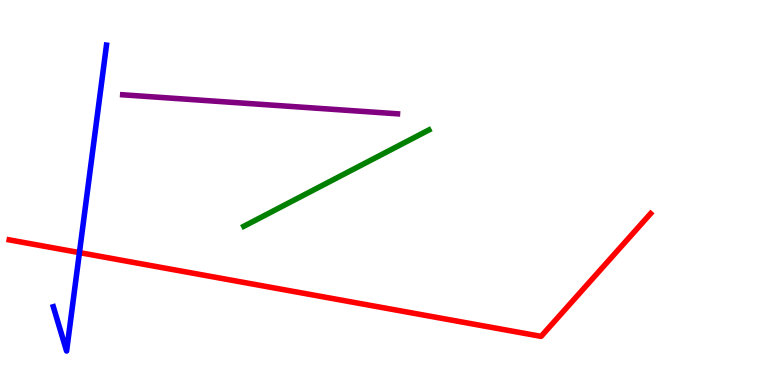[{'lines': ['blue', 'red'], 'intersections': [{'x': 1.02, 'y': 3.44}]}, {'lines': ['green', 'red'], 'intersections': []}, {'lines': ['purple', 'red'], 'intersections': []}, {'lines': ['blue', 'green'], 'intersections': []}, {'lines': ['blue', 'purple'], 'intersections': []}, {'lines': ['green', 'purple'], 'intersections': []}]